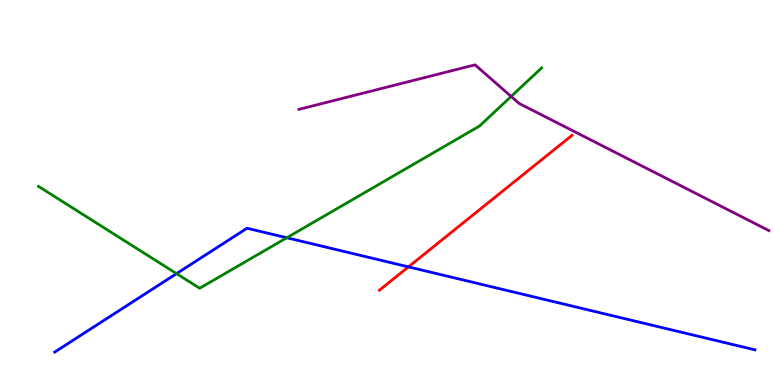[{'lines': ['blue', 'red'], 'intersections': [{'x': 5.27, 'y': 3.07}]}, {'lines': ['green', 'red'], 'intersections': []}, {'lines': ['purple', 'red'], 'intersections': []}, {'lines': ['blue', 'green'], 'intersections': [{'x': 2.28, 'y': 2.89}, {'x': 3.7, 'y': 3.82}]}, {'lines': ['blue', 'purple'], 'intersections': []}, {'lines': ['green', 'purple'], 'intersections': [{'x': 6.6, 'y': 7.49}]}]